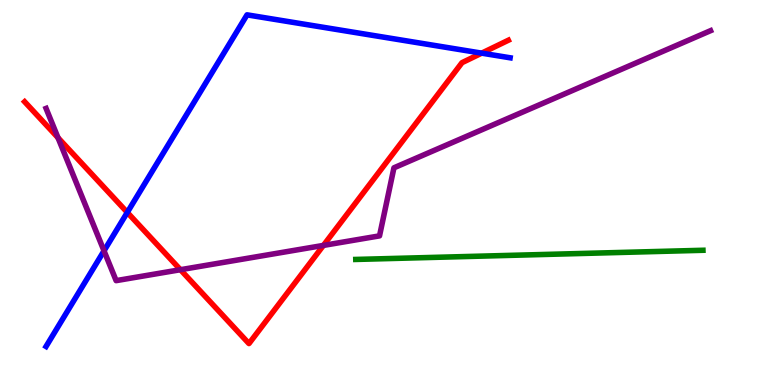[{'lines': ['blue', 'red'], 'intersections': [{'x': 1.64, 'y': 4.48}, {'x': 6.22, 'y': 8.62}]}, {'lines': ['green', 'red'], 'intersections': []}, {'lines': ['purple', 'red'], 'intersections': [{'x': 0.748, 'y': 6.42}, {'x': 2.33, 'y': 2.99}, {'x': 4.17, 'y': 3.63}]}, {'lines': ['blue', 'green'], 'intersections': []}, {'lines': ['blue', 'purple'], 'intersections': [{'x': 1.34, 'y': 3.48}]}, {'lines': ['green', 'purple'], 'intersections': []}]